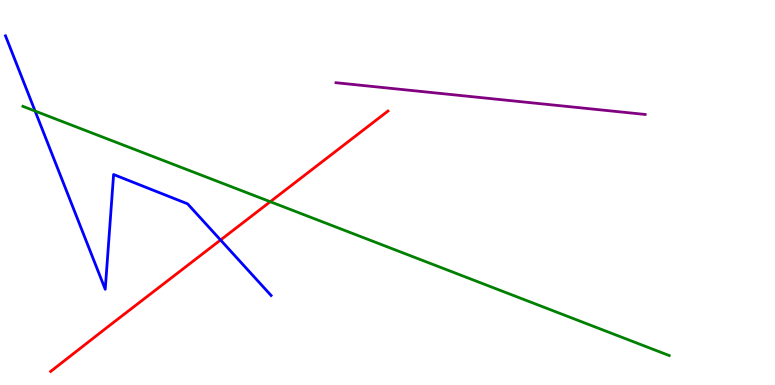[{'lines': ['blue', 'red'], 'intersections': [{'x': 2.85, 'y': 3.77}]}, {'lines': ['green', 'red'], 'intersections': [{'x': 3.49, 'y': 4.76}]}, {'lines': ['purple', 'red'], 'intersections': []}, {'lines': ['blue', 'green'], 'intersections': [{'x': 0.453, 'y': 7.12}]}, {'lines': ['blue', 'purple'], 'intersections': []}, {'lines': ['green', 'purple'], 'intersections': []}]